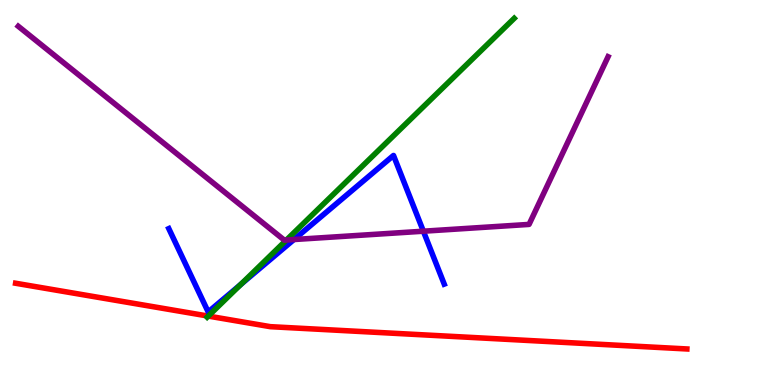[{'lines': ['blue', 'red'], 'intersections': []}, {'lines': ['green', 'red'], 'intersections': [{'x': 2.69, 'y': 1.79}]}, {'lines': ['purple', 'red'], 'intersections': []}, {'lines': ['blue', 'green'], 'intersections': [{'x': 3.11, 'y': 2.61}]}, {'lines': ['blue', 'purple'], 'intersections': [{'x': 3.79, 'y': 3.78}, {'x': 5.46, 'y': 3.99}]}, {'lines': ['green', 'purple'], 'intersections': [{'x': 3.7, 'y': 3.77}]}]